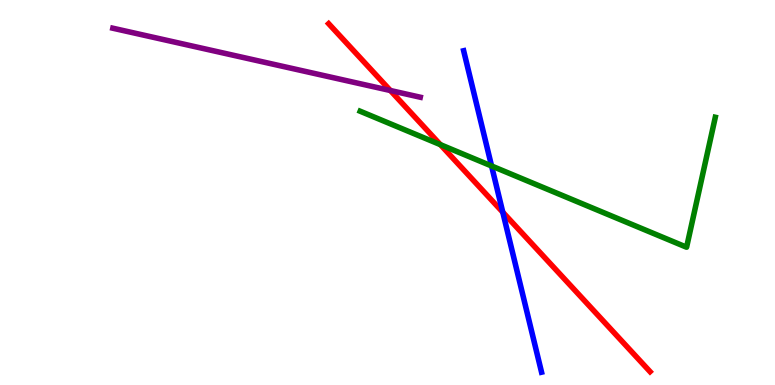[{'lines': ['blue', 'red'], 'intersections': [{'x': 6.49, 'y': 4.49}]}, {'lines': ['green', 'red'], 'intersections': [{'x': 5.68, 'y': 6.24}]}, {'lines': ['purple', 'red'], 'intersections': [{'x': 5.04, 'y': 7.65}]}, {'lines': ['blue', 'green'], 'intersections': [{'x': 6.34, 'y': 5.69}]}, {'lines': ['blue', 'purple'], 'intersections': []}, {'lines': ['green', 'purple'], 'intersections': []}]